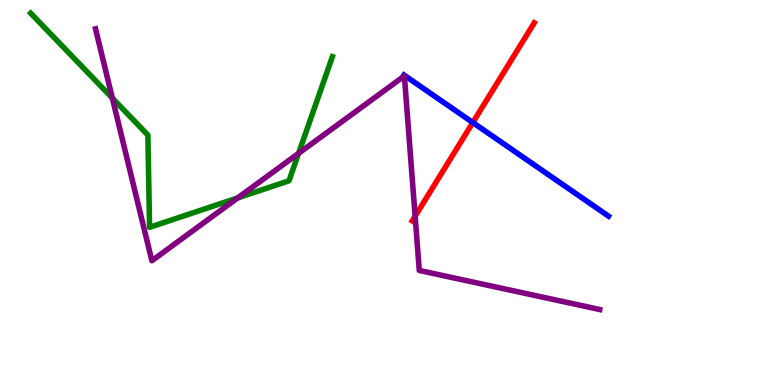[{'lines': ['blue', 'red'], 'intersections': [{'x': 6.1, 'y': 6.82}]}, {'lines': ['green', 'red'], 'intersections': []}, {'lines': ['purple', 'red'], 'intersections': [{'x': 5.36, 'y': 4.38}]}, {'lines': ['blue', 'green'], 'intersections': []}, {'lines': ['blue', 'purple'], 'intersections': []}, {'lines': ['green', 'purple'], 'intersections': [{'x': 1.45, 'y': 7.45}, {'x': 3.07, 'y': 4.86}, {'x': 3.85, 'y': 6.02}]}]